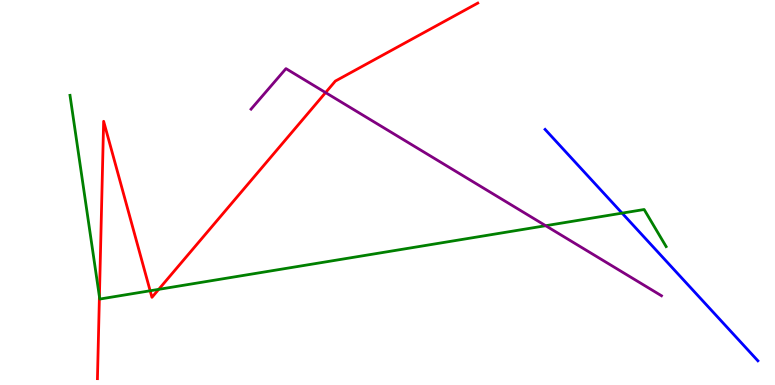[{'lines': ['blue', 'red'], 'intersections': []}, {'lines': ['green', 'red'], 'intersections': [{'x': 1.28, 'y': 2.29}, {'x': 1.94, 'y': 2.45}, {'x': 2.05, 'y': 2.48}]}, {'lines': ['purple', 'red'], 'intersections': [{'x': 4.2, 'y': 7.6}]}, {'lines': ['blue', 'green'], 'intersections': [{'x': 8.03, 'y': 4.46}]}, {'lines': ['blue', 'purple'], 'intersections': []}, {'lines': ['green', 'purple'], 'intersections': [{'x': 7.04, 'y': 4.14}]}]